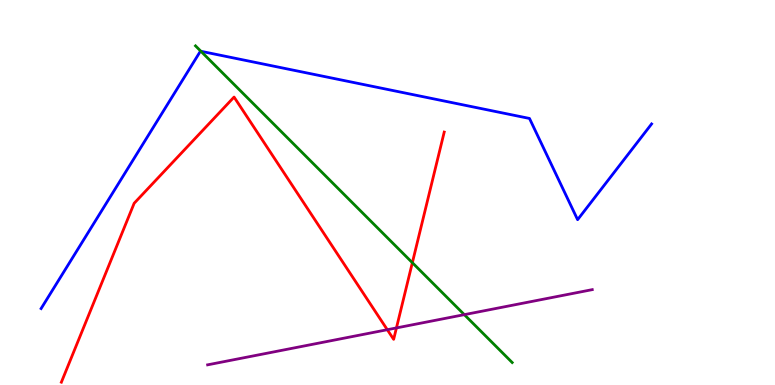[{'lines': ['blue', 'red'], 'intersections': []}, {'lines': ['green', 'red'], 'intersections': [{'x': 5.32, 'y': 3.18}]}, {'lines': ['purple', 'red'], 'intersections': [{'x': 5.0, 'y': 1.44}, {'x': 5.12, 'y': 1.48}]}, {'lines': ['blue', 'green'], 'intersections': [{'x': 2.59, 'y': 8.67}]}, {'lines': ['blue', 'purple'], 'intersections': []}, {'lines': ['green', 'purple'], 'intersections': [{'x': 5.99, 'y': 1.83}]}]